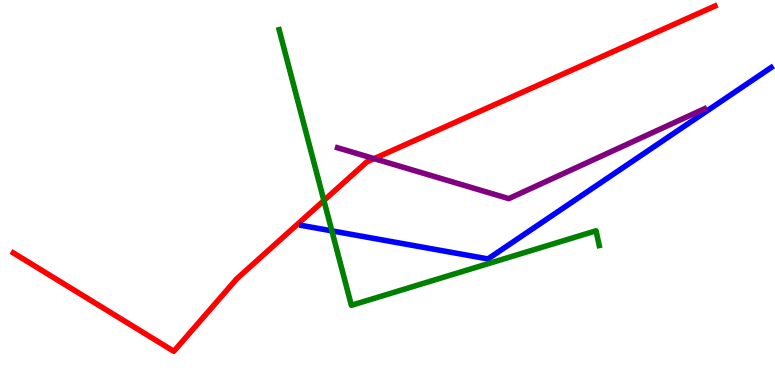[{'lines': ['blue', 'red'], 'intersections': []}, {'lines': ['green', 'red'], 'intersections': [{'x': 4.18, 'y': 4.79}]}, {'lines': ['purple', 'red'], 'intersections': [{'x': 4.83, 'y': 5.88}]}, {'lines': ['blue', 'green'], 'intersections': [{'x': 4.28, 'y': 4.0}]}, {'lines': ['blue', 'purple'], 'intersections': []}, {'lines': ['green', 'purple'], 'intersections': []}]